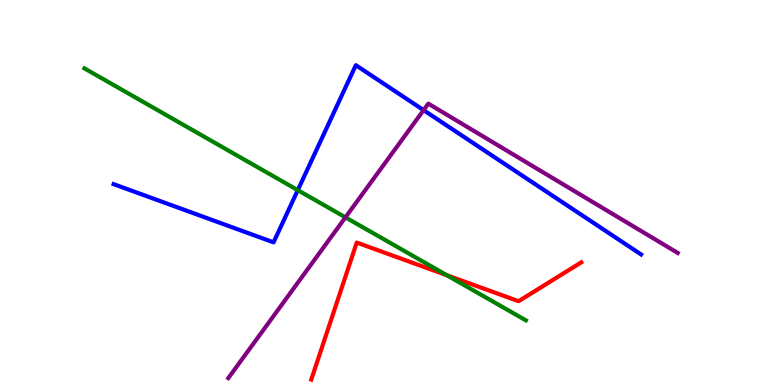[{'lines': ['blue', 'red'], 'intersections': []}, {'lines': ['green', 'red'], 'intersections': [{'x': 5.77, 'y': 2.85}]}, {'lines': ['purple', 'red'], 'intersections': []}, {'lines': ['blue', 'green'], 'intersections': [{'x': 3.84, 'y': 5.06}]}, {'lines': ['blue', 'purple'], 'intersections': [{'x': 5.47, 'y': 7.14}]}, {'lines': ['green', 'purple'], 'intersections': [{'x': 4.46, 'y': 4.35}]}]